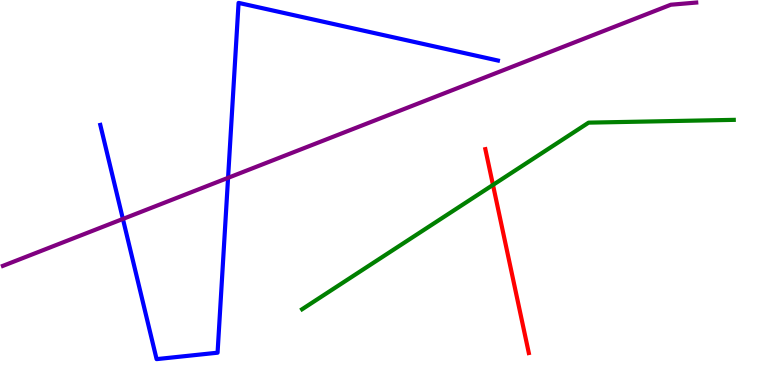[{'lines': ['blue', 'red'], 'intersections': []}, {'lines': ['green', 'red'], 'intersections': [{'x': 6.36, 'y': 5.2}]}, {'lines': ['purple', 'red'], 'intersections': []}, {'lines': ['blue', 'green'], 'intersections': []}, {'lines': ['blue', 'purple'], 'intersections': [{'x': 1.59, 'y': 4.31}, {'x': 2.94, 'y': 5.38}]}, {'lines': ['green', 'purple'], 'intersections': []}]